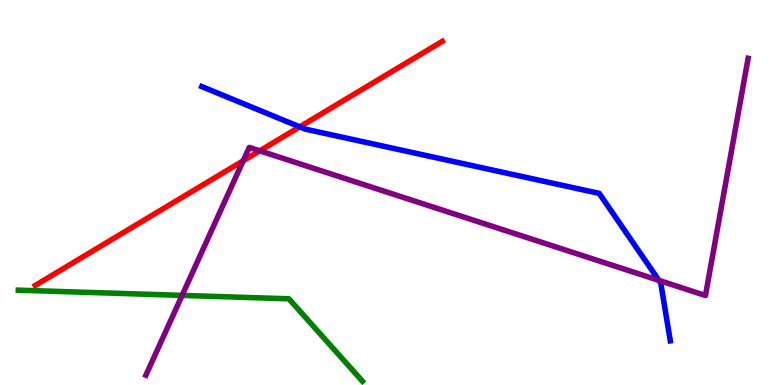[{'lines': ['blue', 'red'], 'intersections': [{'x': 3.87, 'y': 6.71}]}, {'lines': ['green', 'red'], 'intersections': []}, {'lines': ['purple', 'red'], 'intersections': [{'x': 3.14, 'y': 5.82}, {'x': 3.35, 'y': 6.08}]}, {'lines': ['blue', 'green'], 'intersections': []}, {'lines': ['blue', 'purple'], 'intersections': [{'x': 8.5, 'y': 2.72}]}, {'lines': ['green', 'purple'], 'intersections': [{'x': 2.35, 'y': 2.33}]}]